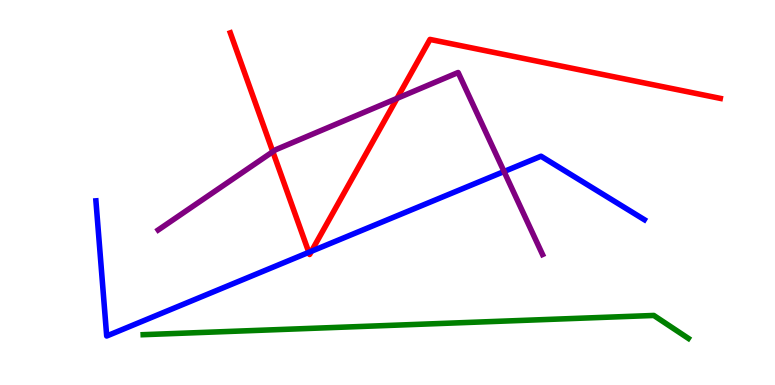[{'lines': ['blue', 'red'], 'intersections': [{'x': 3.98, 'y': 3.45}, {'x': 4.02, 'y': 3.47}]}, {'lines': ['green', 'red'], 'intersections': []}, {'lines': ['purple', 'red'], 'intersections': [{'x': 3.52, 'y': 6.06}, {'x': 5.12, 'y': 7.44}]}, {'lines': ['blue', 'green'], 'intersections': []}, {'lines': ['blue', 'purple'], 'intersections': [{'x': 6.5, 'y': 5.54}]}, {'lines': ['green', 'purple'], 'intersections': []}]